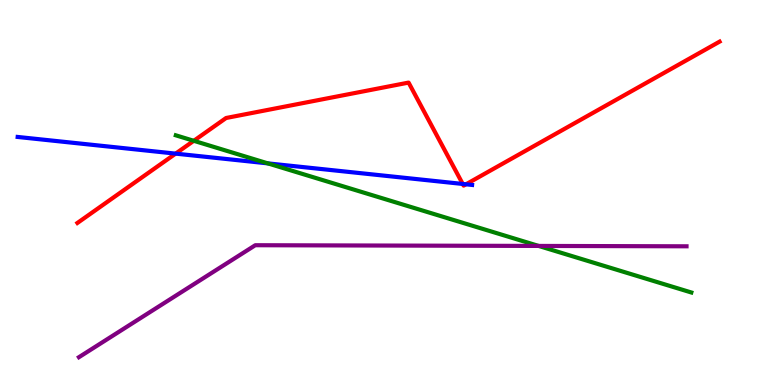[{'lines': ['blue', 'red'], 'intersections': [{'x': 2.27, 'y': 6.01}, {'x': 5.97, 'y': 5.22}, {'x': 6.01, 'y': 5.21}]}, {'lines': ['green', 'red'], 'intersections': [{'x': 2.5, 'y': 6.34}]}, {'lines': ['purple', 'red'], 'intersections': []}, {'lines': ['blue', 'green'], 'intersections': [{'x': 3.46, 'y': 5.76}]}, {'lines': ['blue', 'purple'], 'intersections': []}, {'lines': ['green', 'purple'], 'intersections': [{'x': 6.95, 'y': 3.61}]}]